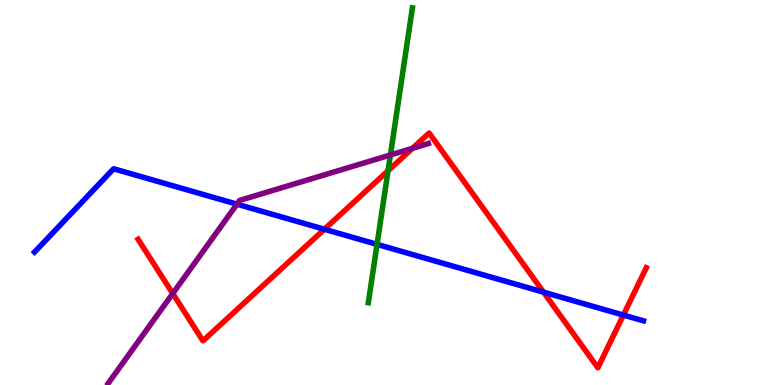[{'lines': ['blue', 'red'], 'intersections': [{'x': 4.19, 'y': 4.05}, {'x': 7.01, 'y': 2.41}, {'x': 8.04, 'y': 1.82}]}, {'lines': ['green', 'red'], 'intersections': [{'x': 5.01, 'y': 5.56}]}, {'lines': ['purple', 'red'], 'intersections': [{'x': 2.23, 'y': 2.38}, {'x': 5.32, 'y': 6.15}]}, {'lines': ['blue', 'green'], 'intersections': [{'x': 4.87, 'y': 3.65}]}, {'lines': ['blue', 'purple'], 'intersections': [{'x': 3.06, 'y': 4.7}]}, {'lines': ['green', 'purple'], 'intersections': [{'x': 5.04, 'y': 5.97}]}]